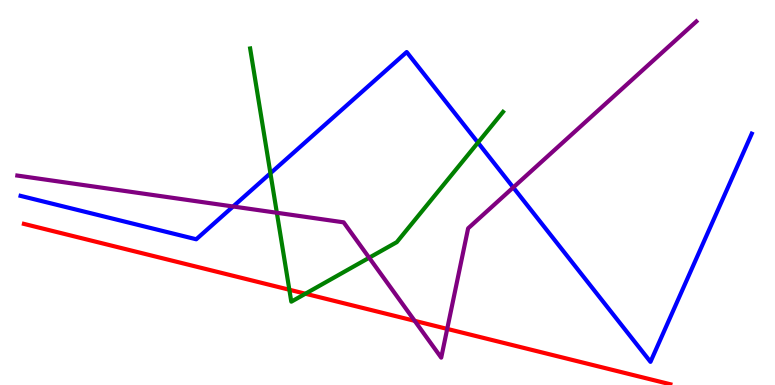[{'lines': ['blue', 'red'], 'intersections': []}, {'lines': ['green', 'red'], 'intersections': [{'x': 3.73, 'y': 2.47}, {'x': 3.94, 'y': 2.37}]}, {'lines': ['purple', 'red'], 'intersections': [{'x': 5.35, 'y': 1.67}, {'x': 5.77, 'y': 1.46}]}, {'lines': ['blue', 'green'], 'intersections': [{'x': 3.49, 'y': 5.5}, {'x': 6.17, 'y': 6.3}]}, {'lines': ['blue', 'purple'], 'intersections': [{'x': 3.01, 'y': 4.64}, {'x': 6.62, 'y': 5.13}]}, {'lines': ['green', 'purple'], 'intersections': [{'x': 3.57, 'y': 4.47}, {'x': 4.76, 'y': 3.31}]}]